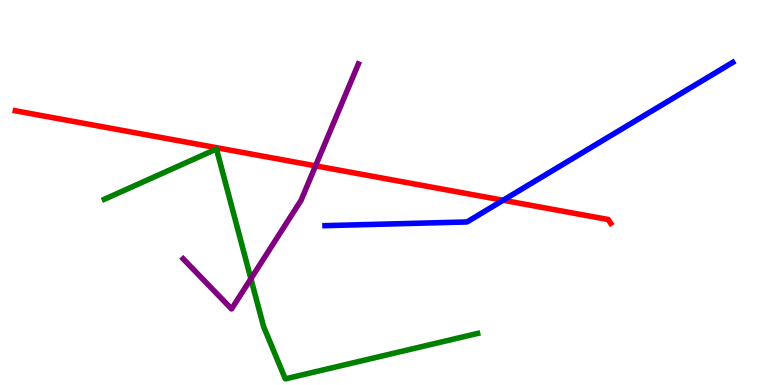[{'lines': ['blue', 'red'], 'intersections': [{'x': 6.49, 'y': 4.8}]}, {'lines': ['green', 'red'], 'intersections': []}, {'lines': ['purple', 'red'], 'intersections': [{'x': 4.07, 'y': 5.69}]}, {'lines': ['blue', 'green'], 'intersections': []}, {'lines': ['blue', 'purple'], 'intersections': []}, {'lines': ['green', 'purple'], 'intersections': [{'x': 3.24, 'y': 2.76}]}]